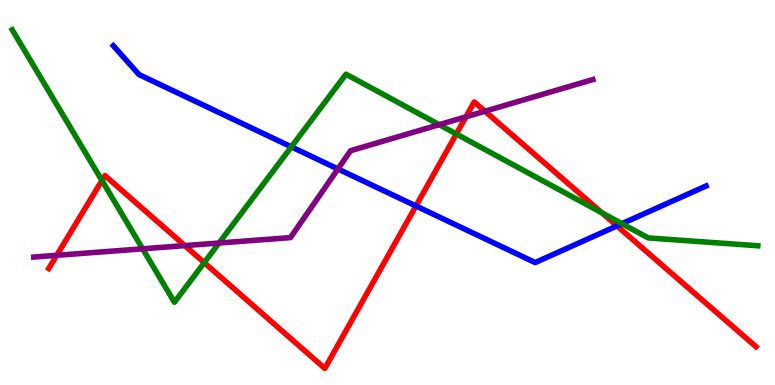[{'lines': ['blue', 'red'], 'intersections': [{'x': 5.37, 'y': 4.65}, {'x': 7.96, 'y': 4.13}]}, {'lines': ['green', 'red'], 'intersections': [{'x': 1.32, 'y': 5.31}, {'x': 2.64, 'y': 3.18}, {'x': 5.89, 'y': 6.52}, {'x': 7.77, 'y': 4.47}]}, {'lines': ['purple', 'red'], 'intersections': [{'x': 0.732, 'y': 3.37}, {'x': 2.38, 'y': 3.62}, {'x': 6.01, 'y': 6.97}, {'x': 6.26, 'y': 7.11}]}, {'lines': ['blue', 'green'], 'intersections': [{'x': 3.76, 'y': 6.19}, {'x': 8.03, 'y': 4.19}]}, {'lines': ['blue', 'purple'], 'intersections': [{'x': 4.36, 'y': 5.61}]}, {'lines': ['green', 'purple'], 'intersections': [{'x': 1.84, 'y': 3.54}, {'x': 2.83, 'y': 3.69}, {'x': 5.67, 'y': 6.76}]}]